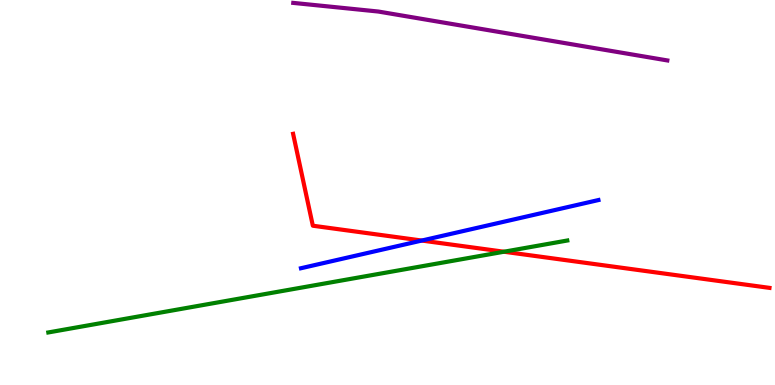[{'lines': ['blue', 'red'], 'intersections': [{'x': 5.44, 'y': 3.75}]}, {'lines': ['green', 'red'], 'intersections': [{'x': 6.5, 'y': 3.46}]}, {'lines': ['purple', 'red'], 'intersections': []}, {'lines': ['blue', 'green'], 'intersections': []}, {'lines': ['blue', 'purple'], 'intersections': []}, {'lines': ['green', 'purple'], 'intersections': []}]